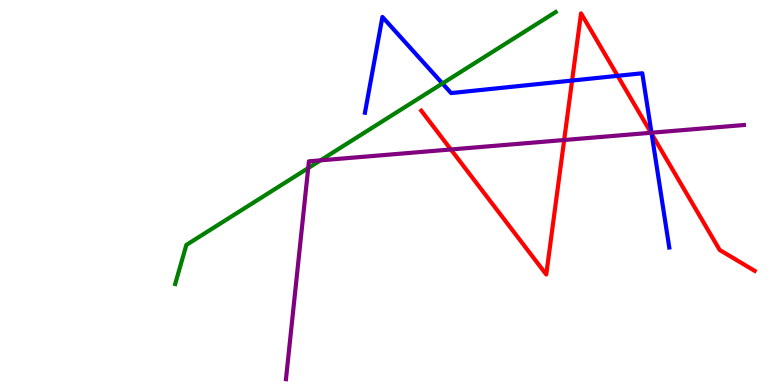[{'lines': ['blue', 'red'], 'intersections': [{'x': 7.38, 'y': 7.91}, {'x': 7.97, 'y': 8.03}, {'x': 8.41, 'y': 6.52}]}, {'lines': ['green', 'red'], 'intersections': []}, {'lines': ['purple', 'red'], 'intersections': [{'x': 5.82, 'y': 6.12}, {'x': 7.28, 'y': 6.36}, {'x': 8.4, 'y': 6.55}]}, {'lines': ['blue', 'green'], 'intersections': [{'x': 5.71, 'y': 7.83}]}, {'lines': ['blue', 'purple'], 'intersections': [{'x': 8.41, 'y': 6.55}]}, {'lines': ['green', 'purple'], 'intersections': [{'x': 3.98, 'y': 5.63}, {'x': 4.14, 'y': 5.84}]}]